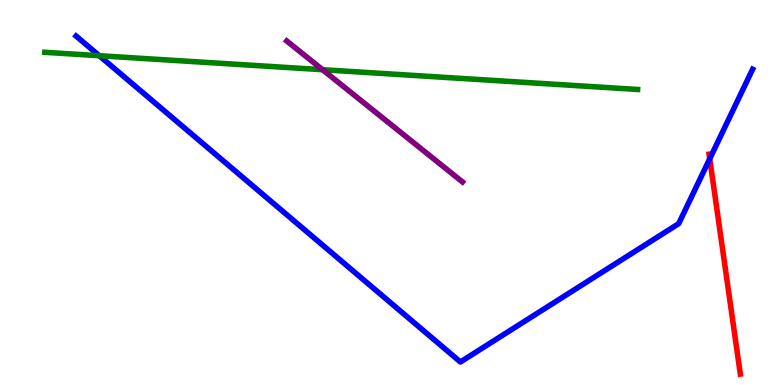[{'lines': ['blue', 'red'], 'intersections': [{'x': 9.16, 'y': 5.88}]}, {'lines': ['green', 'red'], 'intersections': []}, {'lines': ['purple', 'red'], 'intersections': []}, {'lines': ['blue', 'green'], 'intersections': [{'x': 1.28, 'y': 8.55}]}, {'lines': ['blue', 'purple'], 'intersections': []}, {'lines': ['green', 'purple'], 'intersections': [{'x': 4.16, 'y': 8.19}]}]